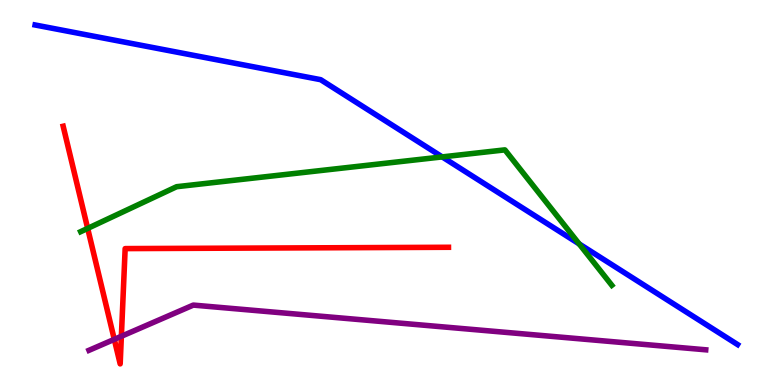[{'lines': ['blue', 'red'], 'intersections': []}, {'lines': ['green', 'red'], 'intersections': [{'x': 1.13, 'y': 4.07}]}, {'lines': ['purple', 'red'], 'intersections': [{'x': 1.47, 'y': 1.19}, {'x': 1.57, 'y': 1.27}]}, {'lines': ['blue', 'green'], 'intersections': [{'x': 5.71, 'y': 5.92}, {'x': 7.47, 'y': 3.66}]}, {'lines': ['blue', 'purple'], 'intersections': []}, {'lines': ['green', 'purple'], 'intersections': []}]